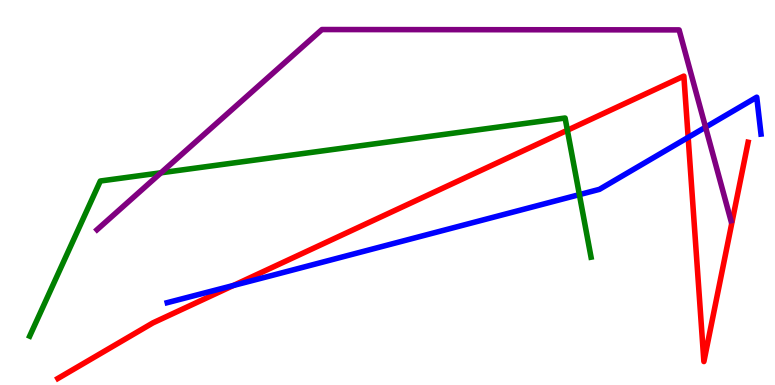[{'lines': ['blue', 'red'], 'intersections': [{'x': 3.01, 'y': 2.59}, {'x': 8.88, 'y': 6.43}]}, {'lines': ['green', 'red'], 'intersections': [{'x': 7.32, 'y': 6.62}]}, {'lines': ['purple', 'red'], 'intersections': []}, {'lines': ['blue', 'green'], 'intersections': [{'x': 7.48, 'y': 4.94}]}, {'lines': ['blue', 'purple'], 'intersections': [{'x': 9.1, 'y': 6.7}]}, {'lines': ['green', 'purple'], 'intersections': [{'x': 2.08, 'y': 5.51}]}]